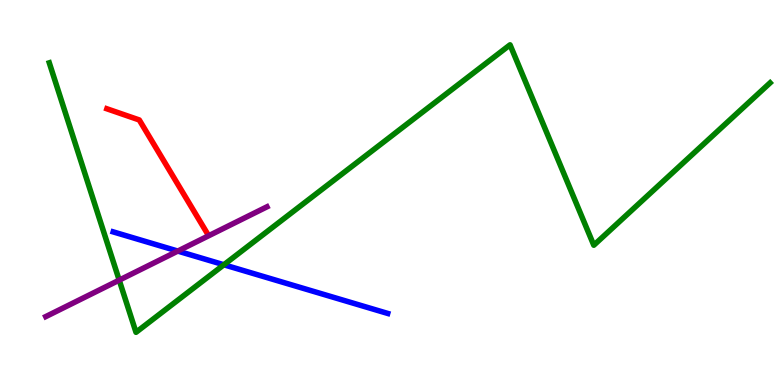[{'lines': ['blue', 'red'], 'intersections': []}, {'lines': ['green', 'red'], 'intersections': []}, {'lines': ['purple', 'red'], 'intersections': []}, {'lines': ['blue', 'green'], 'intersections': [{'x': 2.89, 'y': 3.12}]}, {'lines': ['blue', 'purple'], 'intersections': [{'x': 2.29, 'y': 3.48}]}, {'lines': ['green', 'purple'], 'intersections': [{'x': 1.54, 'y': 2.72}]}]